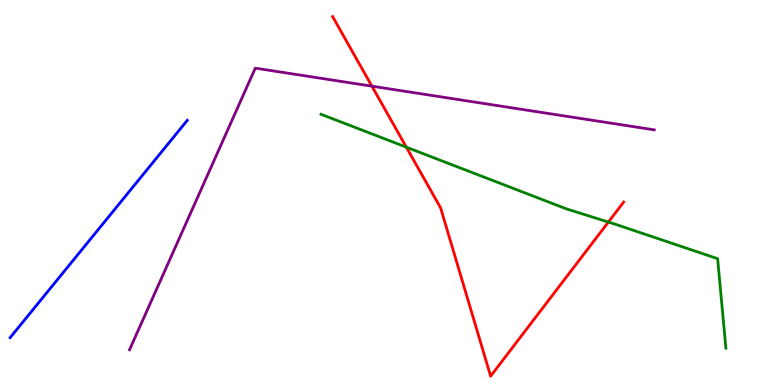[{'lines': ['blue', 'red'], 'intersections': []}, {'lines': ['green', 'red'], 'intersections': [{'x': 5.24, 'y': 6.18}, {'x': 7.85, 'y': 4.23}]}, {'lines': ['purple', 'red'], 'intersections': [{'x': 4.8, 'y': 7.76}]}, {'lines': ['blue', 'green'], 'intersections': []}, {'lines': ['blue', 'purple'], 'intersections': []}, {'lines': ['green', 'purple'], 'intersections': []}]